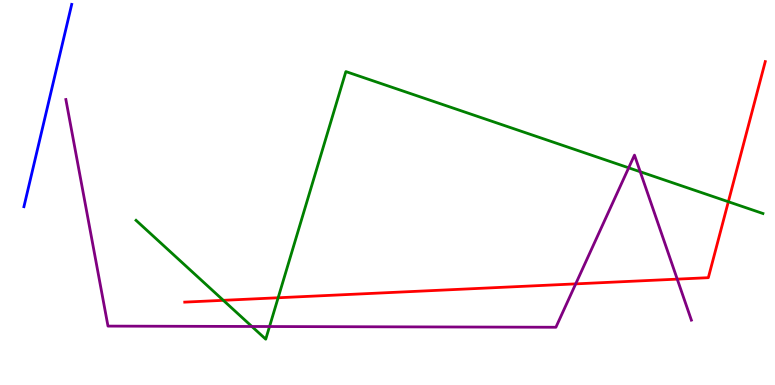[{'lines': ['blue', 'red'], 'intersections': []}, {'lines': ['green', 'red'], 'intersections': [{'x': 2.88, 'y': 2.2}, {'x': 3.59, 'y': 2.27}, {'x': 9.4, 'y': 4.76}]}, {'lines': ['purple', 'red'], 'intersections': [{'x': 7.43, 'y': 2.63}, {'x': 8.74, 'y': 2.75}]}, {'lines': ['blue', 'green'], 'intersections': []}, {'lines': ['blue', 'purple'], 'intersections': []}, {'lines': ['green', 'purple'], 'intersections': [{'x': 3.25, 'y': 1.52}, {'x': 3.48, 'y': 1.52}, {'x': 8.11, 'y': 5.64}, {'x': 8.26, 'y': 5.54}]}]